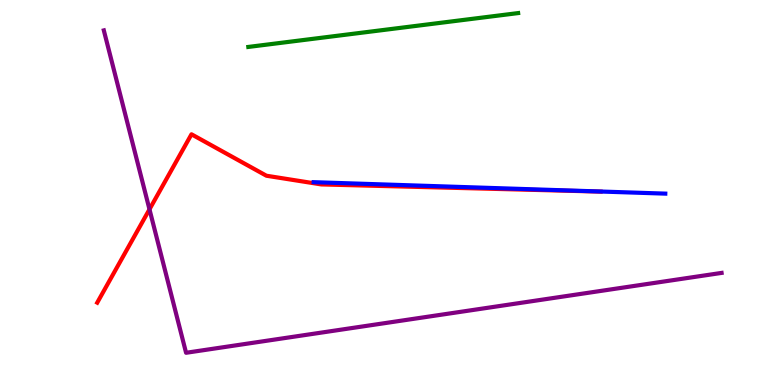[{'lines': ['blue', 'red'], 'intersections': []}, {'lines': ['green', 'red'], 'intersections': []}, {'lines': ['purple', 'red'], 'intersections': [{'x': 1.93, 'y': 4.56}]}, {'lines': ['blue', 'green'], 'intersections': []}, {'lines': ['blue', 'purple'], 'intersections': []}, {'lines': ['green', 'purple'], 'intersections': []}]